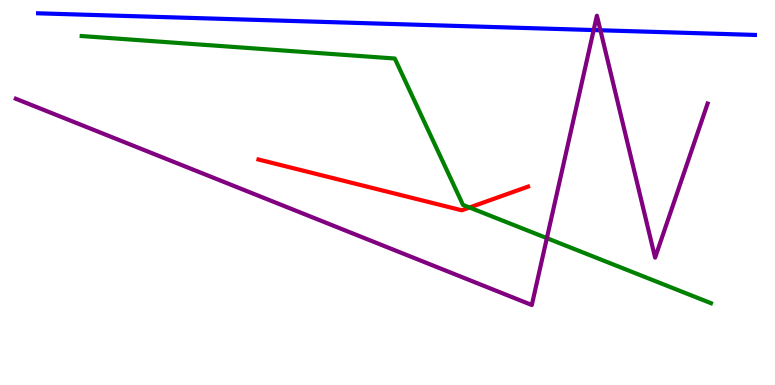[{'lines': ['blue', 'red'], 'intersections': []}, {'lines': ['green', 'red'], 'intersections': [{'x': 6.06, 'y': 4.61}]}, {'lines': ['purple', 'red'], 'intersections': []}, {'lines': ['blue', 'green'], 'intersections': []}, {'lines': ['blue', 'purple'], 'intersections': [{'x': 7.66, 'y': 9.22}, {'x': 7.75, 'y': 9.21}]}, {'lines': ['green', 'purple'], 'intersections': [{'x': 7.06, 'y': 3.81}]}]